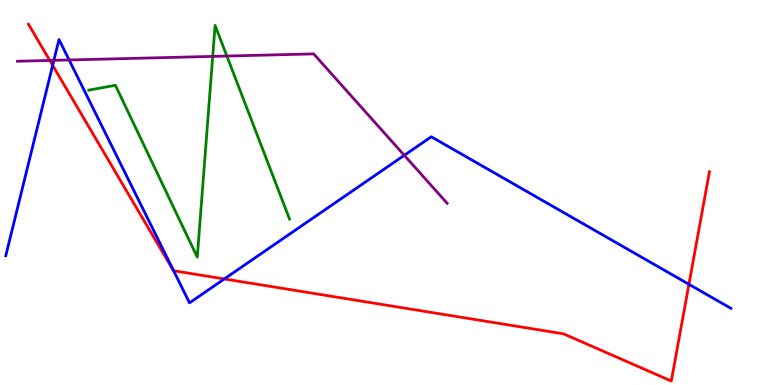[{'lines': ['blue', 'red'], 'intersections': [{'x': 0.679, 'y': 8.3}, {'x': 2.24, 'y': 2.97}, {'x': 2.89, 'y': 2.75}, {'x': 8.89, 'y': 2.62}]}, {'lines': ['green', 'red'], 'intersections': []}, {'lines': ['purple', 'red'], 'intersections': [{'x': 0.642, 'y': 8.43}]}, {'lines': ['blue', 'green'], 'intersections': []}, {'lines': ['blue', 'purple'], 'intersections': [{'x': 0.695, 'y': 8.43}, {'x': 0.892, 'y': 8.44}, {'x': 5.22, 'y': 5.97}]}, {'lines': ['green', 'purple'], 'intersections': [{'x': 2.74, 'y': 8.54}, {'x': 2.93, 'y': 8.54}]}]